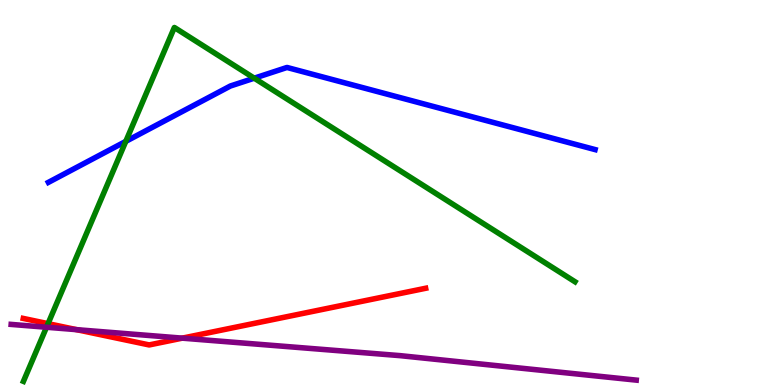[{'lines': ['blue', 'red'], 'intersections': []}, {'lines': ['green', 'red'], 'intersections': [{'x': 0.62, 'y': 1.59}]}, {'lines': ['purple', 'red'], 'intersections': [{'x': 0.989, 'y': 1.44}, {'x': 2.35, 'y': 1.22}]}, {'lines': ['blue', 'green'], 'intersections': [{'x': 1.62, 'y': 6.33}, {'x': 3.28, 'y': 7.97}]}, {'lines': ['blue', 'purple'], 'intersections': []}, {'lines': ['green', 'purple'], 'intersections': [{'x': 0.6, 'y': 1.5}]}]